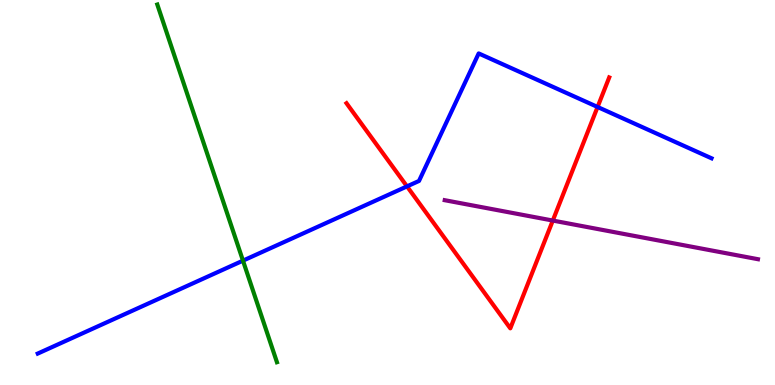[{'lines': ['blue', 'red'], 'intersections': [{'x': 5.25, 'y': 5.16}, {'x': 7.71, 'y': 7.22}]}, {'lines': ['green', 'red'], 'intersections': []}, {'lines': ['purple', 'red'], 'intersections': [{'x': 7.13, 'y': 4.27}]}, {'lines': ['blue', 'green'], 'intersections': [{'x': 3.14, 'y': 3.23}]}, {'lines': ['blue', 'purple'], 'intersections': []}, {'lines': ['green', 'purple'], 'intersections': []}]